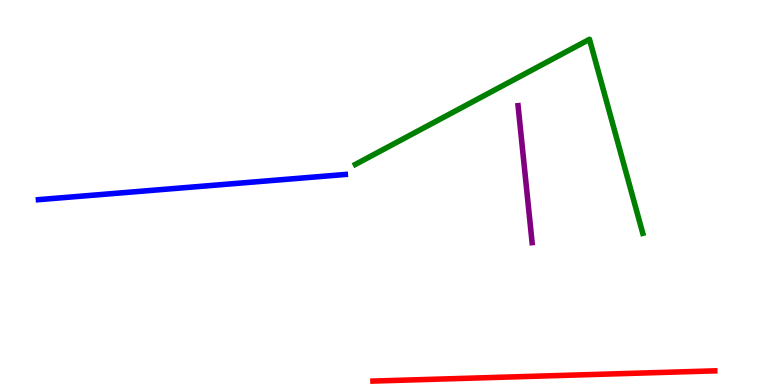[{'lines': ['blue', 'red'], 'intersections': []}, {'lines': ['green', 'red'], 'intersections': []}, {'lines': ['purple', 'red'], 'intersections': []}, {'lines': ['blue', 'green'], 'intersections': []}, {'lines': ['blue', 'purple'], 'intersections': []}, {'lines': ['green', 'purple'], 'intersections': []}]